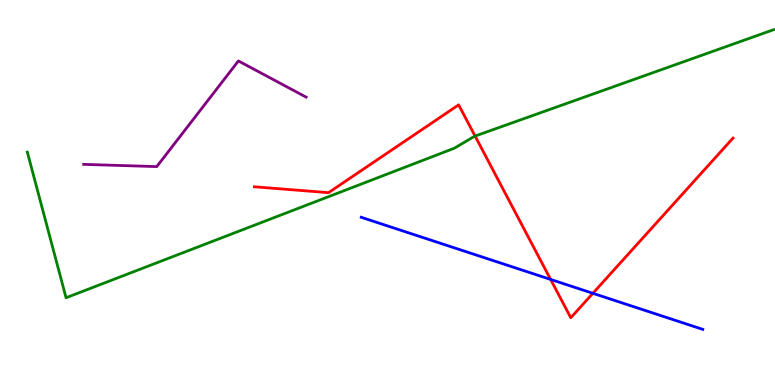[{'lines': ['blue', 'red'], 'intersections': [{'x': 7.1, 'y': 2.74}, {'x': 7.65, 'y': 2.38}]}, {'lines': ['green', 'red'], 'intersections': [{'x': 6.13, 'y': 6.47}]}, {'lines': ['purple', 'red'], 'intersections': []}, {'lines': ['blue', 'green'], 'intersections': []}, {'lines': ['blue', 'purple'], 'intersections': []}, {'lines': ['green', 'purple'], 'intersections': []}]